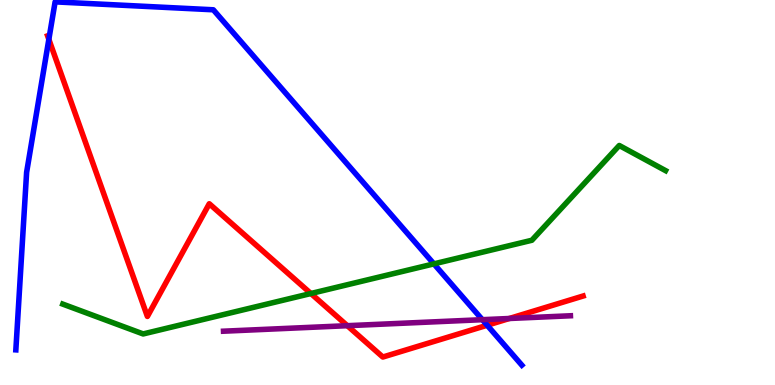[{'lines': ['blue', 'red'], 'intersections': [{'x': 0.63, 'y': 8.98}, {'x': 6.29, 'y': 1.55}]}, {'lines': ['green', 'red'], 'intersections': [{'x': 4.01, 'y': 2.38}]}, {'lines': ['purple', 'red'], 'intersections': [{'x': 4.48, 'y': 1.54}, {'x': 6.57, 'y': 1.73}]}, {'lines': ['blue', 'green'], 'intersections': [{'x': 5.6, 'y': 3.15}]}, {'lines': ['blue', 'purple'], 'intersections': [{'x': 6.22, 'y': 1.7}]}, {'lines': ['green', 'purple'], 'intersections': []}]